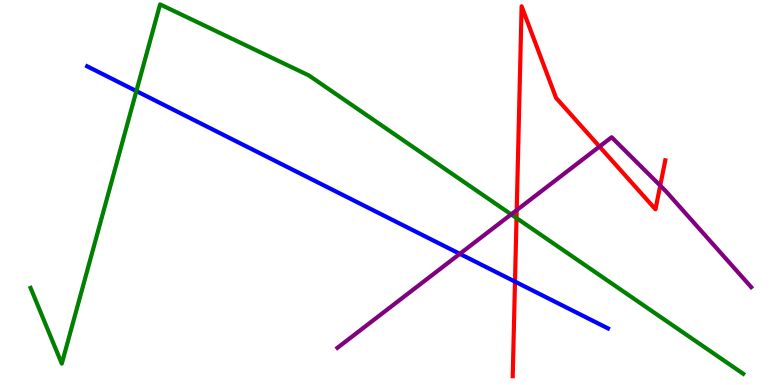[{'lines': ['blue', 'red'], 'intersections': [{'x': 6.65, 'y': 2.69}]}, {'lines': ['green', 'red'], 'intersections': [{'x': 6.66, 'y': 4.34}]}, {'lines': ['purple', 'red'], 'intersections': [{'x': 6.67, 'y': 4.54}, {'x': 7.74, 'y': 6.19}, {'x': 8.52, 'y': 5.18}]}, {'lines': ['blue', 'green'], 'intersections': [{'x': 1.76, 'y': 7.63}]}, {'lines': ['blue', 'purple'], 'intersections': [{'x': 5.93, 'y': 3.41}]}, {'lines': ['green', 'purple'], 'intersections': [{'x': 6.6, 'y': 4.43}]}]